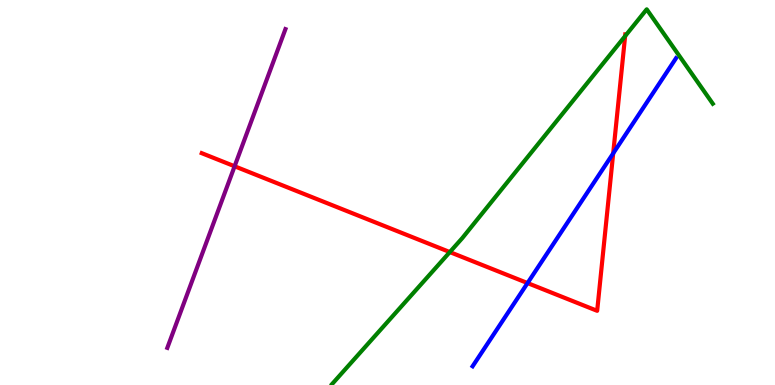[{'lines': ['blue', 'red'], 'intersections': [{'x': 6.81, 'y': 2.65}, {'x': 7.91, 'y': 6.02}]}, {'lines': ['green', 'red'], 'intersections': [{'x': 5.8, 'y': 3.45}, {'x': 8.07, 'y': 9.06}]}, {'lines': ['purple', 'red'], 'intersections': [{'x': 3.03, 'y': 5.68}]}, {'lines': ['blue', 'green'], 'intersections': []}, {'lines': ['blue', 'purple'], 'intersections': []}, {'lines': ['green', 'purple'], 'intersections': []}]